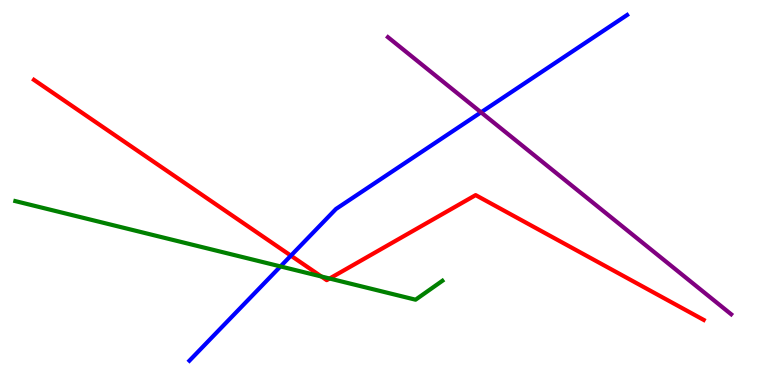[{'lines': ['blue', 'red'], 'intersections': [{'x': 3.75, 'y': 3.36}]}, {'lines': ['green', 'red'], 'intersections': [{'x': 4.15, 'y': 2.82}, {'x': 4.25, 'y': 2.77}]}, {'lines': ['purple', 'red'], 'intersections': []}, {'lines': ['blue', 'green'], 'intersections': [{'x': 3.62, 'y': 3.08}]}, {'lines': ['blue', 'purple'], 'intersections': [{'x': 6.21, 'y': 7.08}]}, {'lines': ['green', 'purple'], 'intersections': []}]